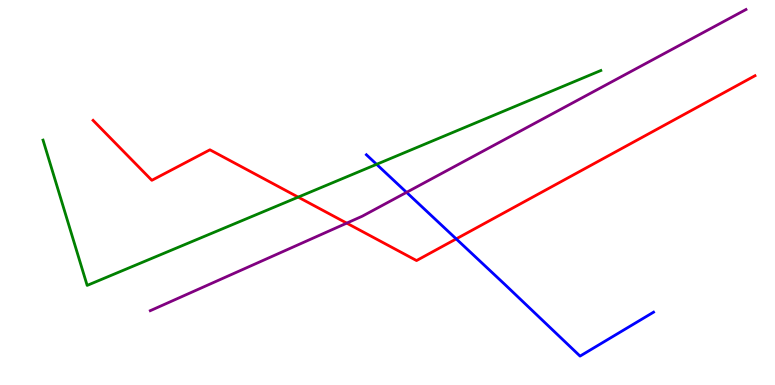[{'lines': ['blue', 'red'], 'intersections': [{'x': 5.89, 'y': 3.8}]}, {'lines': ['green', 'red'], 'intersections': [{'x': 3.85, 'y': 4.88}]}, {'lines': ['purple', 'red'], 'intersections': [{'x': 4.47, 'y': 4.2}]}, {'lines': ['blue', 'green'], 'intersections': [{'x': 4.86, 'y': 5.73}]}, {'lines': ['blue', 'purple'], 'intersections': [{'x': 5.25, 'y': 5.0}]}, {'lines': ['green', 'purple'], 'intersections': []}]